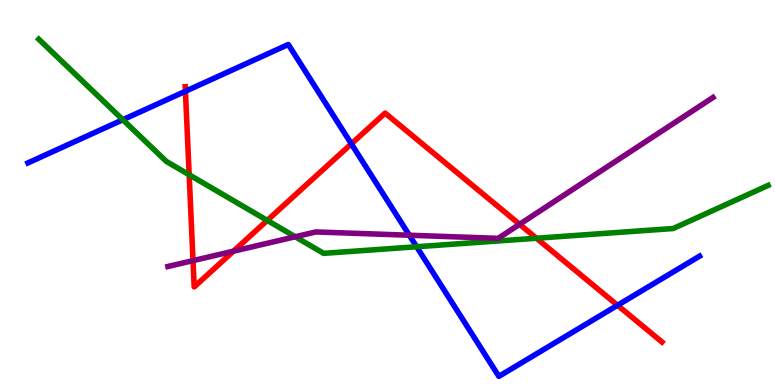[{'lines': ['blue', 'red'], 'intersections': [{'x': 2.39, 'y': 7.63}, {'x': 4.53, 'y': 6.26}, {'x': 7.97, 'y': 2.07}]}, {'lines': ['green', 'red'], 'intersections': [{'x': 2.44, 'y': 5.46}, {'x': 3.45, 'y': 4.28}, {'x': 6.92, 'y': 3.81}]}, {'lines': ['purple', 'red'], 'intersections': [{'x': 2.49, 'y': 3.23}, {'x': 3.01, 'y': 3.48}, {'x': 6.7, 'y': 4.17}]}, {'lines': ['blue', 'green'], 'intersections': [{'x': 1.59, 'y': 6.89}, {'x': 5.38, 'y': 3.59}]}, {'lines': ['blue', 'purple'], 'intersections': [{'x': 5.28, 'y': 3.89}]}, {'lines': ['green', 'purple'], 'intersections': [{'x': 3.81, 'y': 3.85}]}]